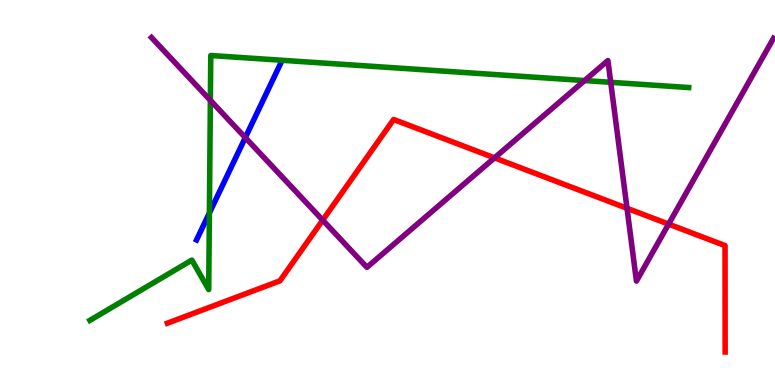[{'lines': ['blue', 'red'], 'intersections': []}, {'lines': ['green', 'red'], 'intersections': []}, {'lines': ['purple', 'red'], 'intersections': [{'x': 4.16, 'y': 4.28}, {'x': 6.38, 'y': 5.9}, {'x': 8.09, 'y': 4.59}, {'x': 8.63, 'y': 4.18}]}, {'lines': ['blue', 'green'], 'intersections': [{'x': 2.7, 'y': 4.47}]}, {'lines': ['blue', 'purple'], 'intersections': [{'x': 3.17, 'y': 6.43}]}, {'lines': ['green', 'purple'], 'intersections': [{'x': 2.71, 'y': 7.39}, {'x': 7.54, 'y': 7.91}, {'x': 7.88, 'y': 7.86}]}]